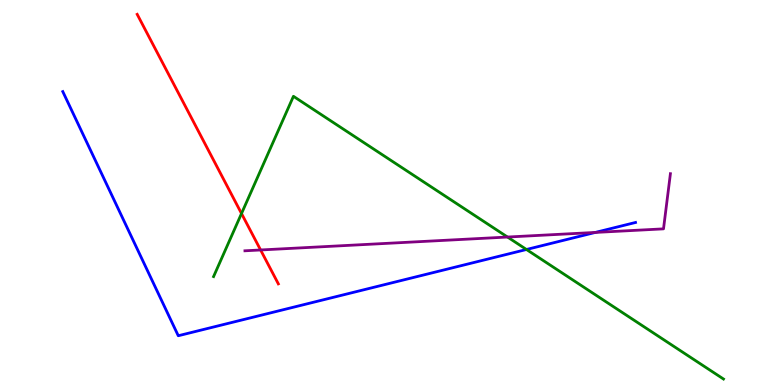[{'lines': ['blue', 'red'], 'intersections': []}, {'lines': ['green', 'red'], 'intersections': [{'x': 3.12, 'y': 4.45}]}, {'lines': ['purple', 'red'], 'intersections': [{'x': 3.36, 'y': 3.51}]}, {'lines': ['blue', 'green'], 'intersections': [{'x': 6.79, 'y': 3.52}]}, {'lines': ['blue', 'purple'], 'intersections': [{'x': 7.68, 'y': 3.96}]}, {'lines': ['green', 'purple'], 'intersections': [{'x': 6.55, 'y': 3.84}]}]